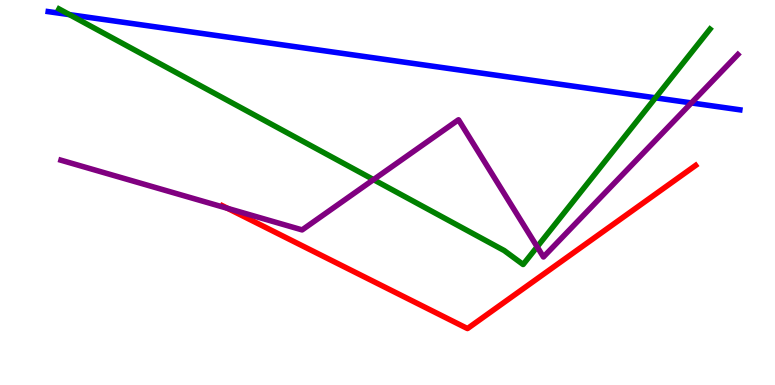[{'lines': ['blue', 'red'], 'intersections': []}, {'lines': ['green', 'red'], 'intersections': []}, {'lines': ['purple', 'red'], 'intersections': [{'x': 2.94, 'y': 4.59}]}, {'lines': ['blue', 'green'], 'intersections': [{'x': 0.896, 'y': 9.62}, {'x': 8.46, 'y': 7.46}]}, {'lines': ['blue', 'purple'], 'intersections': [{'x': 8.92, 'y': 7.33}]}, {'lines': ['green', 'purple'], 'intersections': [{'x': 4.82, 'y': 5.33}, {'x': 6.93, 'y': 3.59}]}]